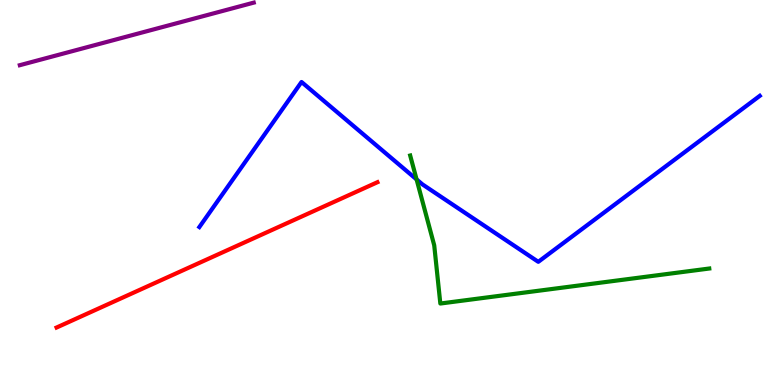[{'lines': ['blue', 'red'], 'intersections': []}, {'lines': ['green', 'red'], 'intersections': []}, {'lines': ['purple', 'red'], 'intersections': []}, {'lines': ['blue', 'green'], 'intersections': [{'x': 5.38, 'y': 5.34}]}, {'lines': ['blue', 'purple'], 'intersections': []}, {'lines': ['green', 'purple'], 'intersections': []}]